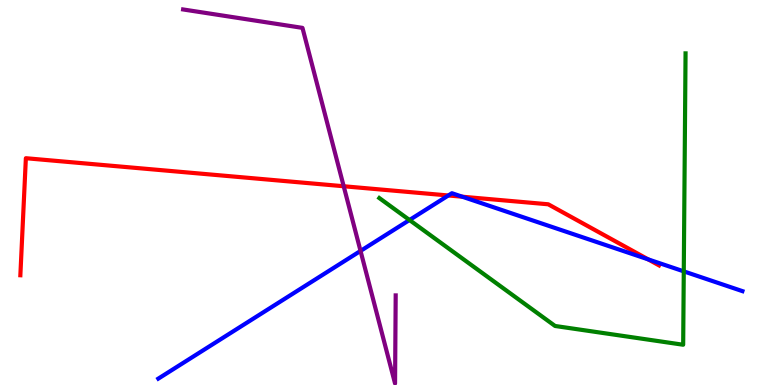[{'lines': ['blue', 'red'], 'intersections': [{'x': 5.78, 'y': 4.92}, {'x': 5.97, 'y': 4.89}, {'x': 8.36, 'y': 3.26}]}, {'lines': ['green', 'red'], 'intersections': []}, {'lines': ['purple', 'red'], 'intersections': [{'x': 4.43, 'y': 5.16}]}, {'lines': ['blue', 'green'], 'intersections': [{'x': 5.28, 'y': 4.29}, {'x': 8.82, 'y': 2.95}]}, {'lines': ['blue', 'purple'], 'intersections': [{'x': 4.65, 'y': 3.48}]}, {'lines': ['green', 'purple'], 'intersections': []}]